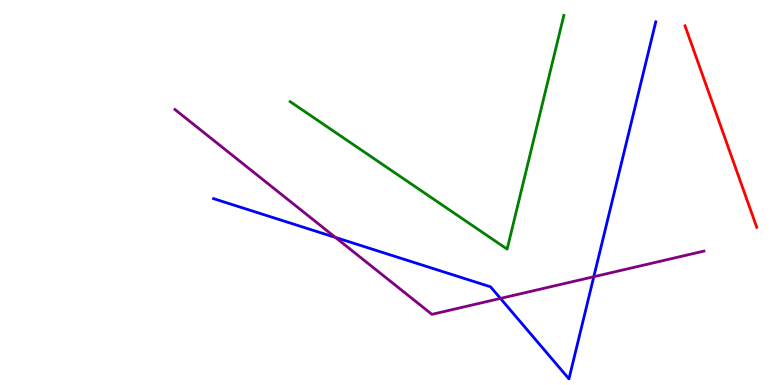[{'lines': ['blue', 'red'], 'intersections': []}, {'lines': ['green', 'red'], 'intersections': []}, {'lines': ['purple', 'red'], 'intersections': []}, {'lines': ['blue', 'green'], 'intersections': []}, {'lines': ['blue', 'purple'], 'intersections': [{'x': 4.33, 'y': 3.83}, {'x': 6.46, 'y': 2.25}, {'x': 7.66, 'y': 2.81}]}, {'lines': ['green', 'purple'], 'intersections': []}]